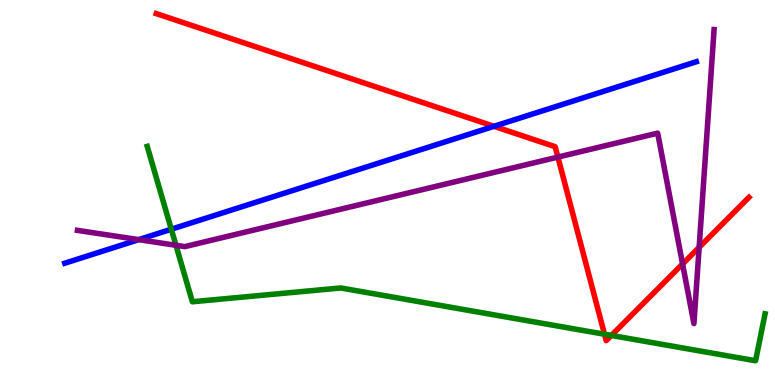[{'lines': ['blue', 'red'], 'intersections': [{'x': 6.37, 'y': 6.72}]}, {'lines': ['green', 'red'], 'intersections': [{'x': 7.8, 'y': 1.32}, {'x': 7.89, 'y': 1.29}]}, {'lines': ['purple', 'red'], 'intersections': [{'x': 7.2, 'y': 5.92}, {'x': 8.81, 'y': 3.14}, {'x': 9.02, 'y': 3.58}]}, {'lines': ['blue', 'green'], 'intersections': [{'x': 2.21, 'y': 4.05}]}, {'lines': ['blue', 'purple'], 'intersections': [{'x': 1.79, 'y': 3.78}]}, {'lines': ['green', 'purple'], 'intersections': [{'x': 2.27, 'y': 3.63}]}]